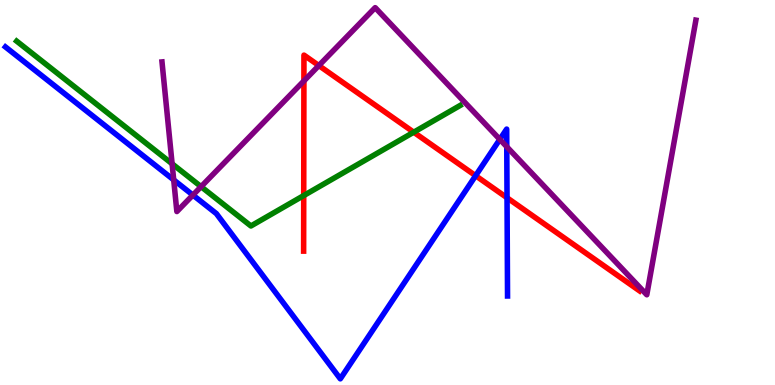[{'lines': ['blue', 'red'], 'intersections': [{'x': 6.14, 'y': 5.44}, {'x': 6.54, 'y': 4.86}]}, {'lines': ['green', 'red'], 'intersections': [{'x': 3.92, 'y': 4.92}, {'x': 5.34, 'y': 6.57}]}, {'lines': ['purple', 'red'], 'intersections': [{'x': 3.92, 'y': 7.9}, {'x': 4.11, 'y': 8.3}]}, {'lines': ['blue', 'green'], 'intersections': []}, {'lines': ['blue', 'purple'], 'intersections': [{'x': 2.24, 'y': 5.33}, {'x': 2.49, 'y': 4.93}, {'x': 6.45, 'y': 6.38}, {'x': 6.54, 'y': 6.19}]}, {'lines': ['green', 'purple'], 'intersections': [{'x': 2.22, 'y': 5.75}, {'x': 2.59, 'y': 5.15}]}]